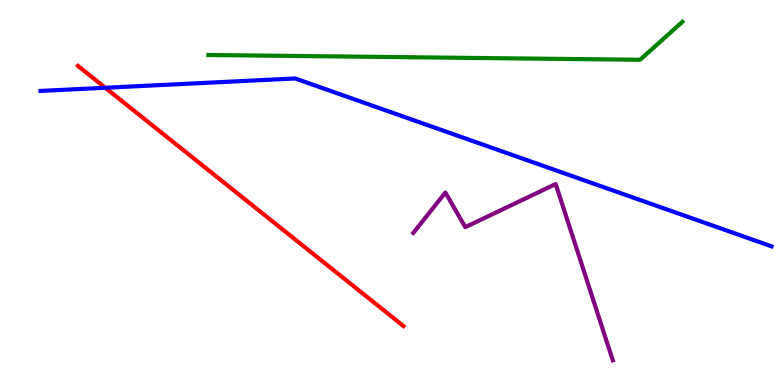[{'lines': ['blue', 'red'], 'intersections': [{'x': 1.36, 'y': 7.72}]}, {'lines': ['green', 'red'], 'intersections': []}, {'lines': ['purple', 'red'], 'intersections': []}, {'lines': ['blue', 'green'], 'intersections': []}, {'lines': ['blue', 'purple'], 'intersections': []}, {'lines': ['green', 'purple'], 'intersections': []}]